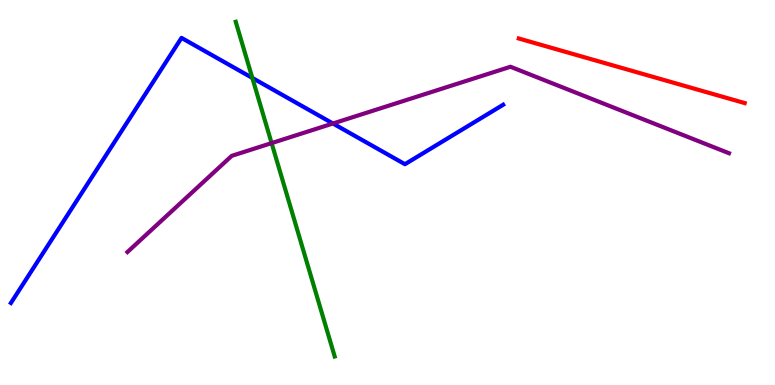[{'lines': ['blue', 'red'], 'intersections': []}, {'lines': ['green', 'red'], 'intersections': []}, {'lines': ['purple', 'red'], 'intersections': []}, {'lines': ['blue', 'green'], 'intersections': [{'x': 3.26, 'y': 7.98}]}, {'lines': ['blue', 'purple'], 'intersections': [{'x': 4.3, 'y': 6.79}]}, {'lines': ['green', 'purple'], 'intersections': [{'x': 3.5, 'y': 6.28}]}]